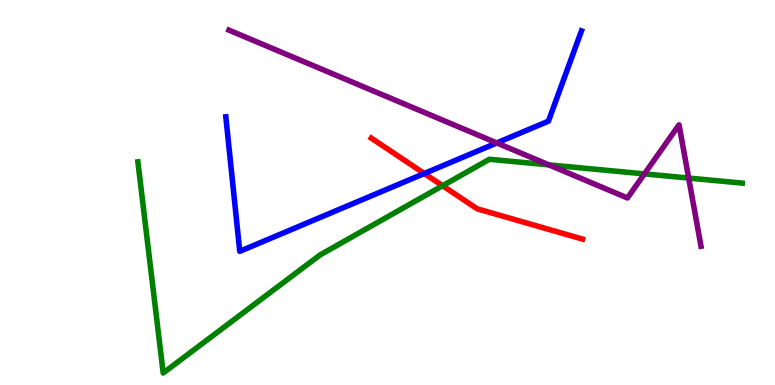[{'lines': ['blue', 'red'], 'intersections': [{'x': 5.47, 'y': 5.49}]}, {'lines': ['green', 'red'], 'intersections': [{'x': 5.71, 'y': 5.18}]}, {'lines': ['purple', 'red'], 'intersections': []}, {'lines': ['blue', 'green'], 'intersections': []}, {'lines': ['blue', 'purple'], 'intersections': [{'x': 6.41, 'y': 6.29}]}, {'lines': ['green', 'purple'], 'intersections': [{'x': 7.08, 'y': 5.72}, {'x': 8.32, 'y': 5.48}, {'x': 8.89, 'y': 5.38}]}]